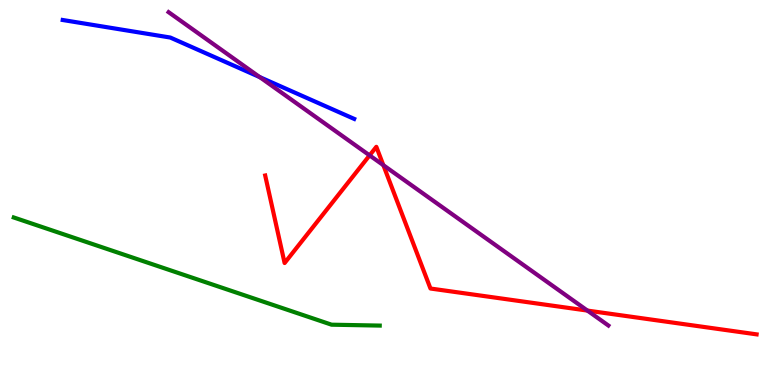[{'lines': ['blue', 'red'], 'intersections': []}, {'lines': ['green', 'red'], 'intersections': []}, {'lines': ['purple', 'red'], 'intersections': [{'x': 4.77, 'y': 5.96}, {'x': 4.95, 'y': 5.71}, {'x': 7.58, 'y': 1.93}]}, {'lines': ['blue', 'green'], 'intersections': []}, {'lines': ['blue', 'purple'], 'intersections': [{'x': 3.35, 'y': 8.0}]}, {'lines': ['green', 'purple'], 'intersections': []}]